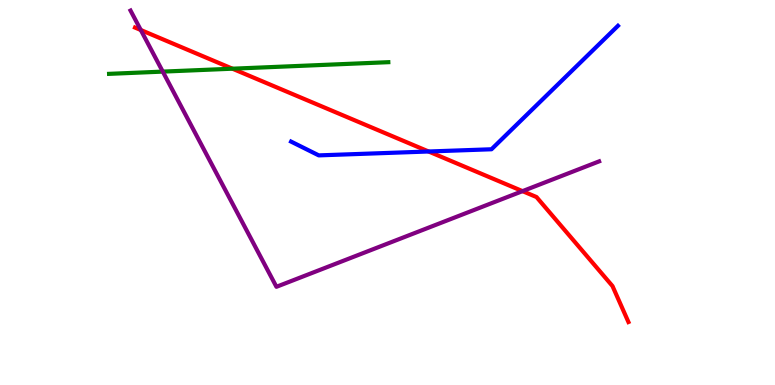[{'lines': ['blue', 'red'], 'intersections': [{'x': 5.53, 'y': 6.07}]}, {'lines': ['green', 'red'], 'intersections': [{'x': 3.0, 'y': 8.22}]}, {'lines': ['purple', 'red'], 'intersections': [{'x': 1.82, 'y': 9.22}, {'x': 6.74, 'y': 5.04}]}, {'lines': ['blue', 'green'], 'intersections': []}, {'lines': ['blue', 'purple'], 'intersections': []}, {'lines': ['green', 'purple'], 'intersections': [{'x': 2.1, 'y': 8.14}]}]